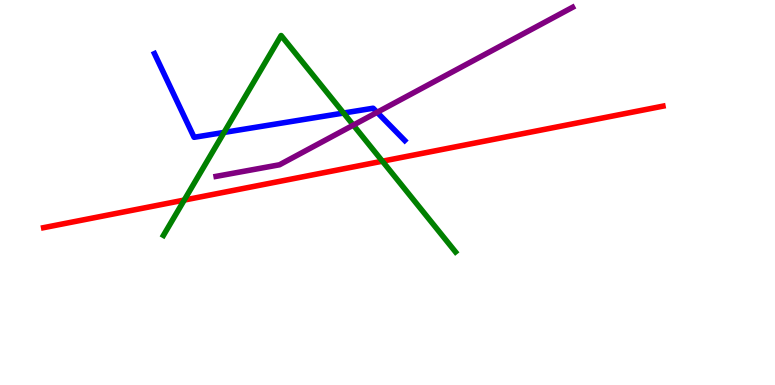[{'lines': ['blue', 'red'], 'intersections': []}, {'lines': ['green', 'red'], 'intersections': [{'x': 2.38, 'y': 4.8}, {'x': 4.93, 'y': 5.81}]}, {'lines': ['purple', 'red'], 'intersections': []}, {'lines': ['blue', 'green'], 'intersections': [{'x': 2.89, 'y': 6.56}, {'x': 4.43, 'y': 7.06}]}, {'lines': ['blue', 'purple'], 'intersections': [{'x': 4.87, 'y': 7.08}]}, {'lines': ['green', 'purple'], 'intersections': [{'x': 4.56, 'y': 6.75}]}]